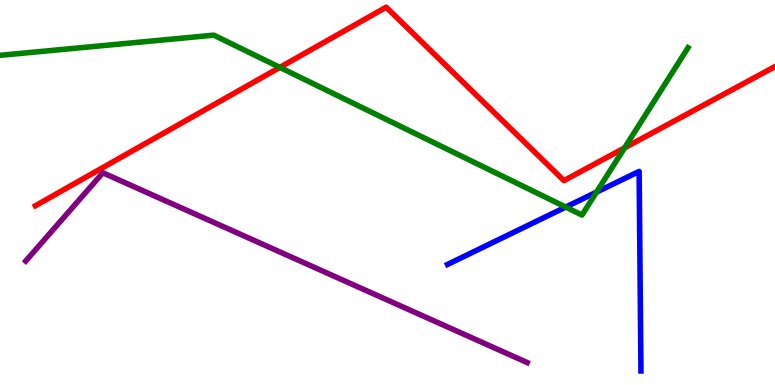[{'lines': ['blue', 'red'], 'intersections': []}, {'lines': ['green', 'red'], 'intersections': [{'x': 3.61, 'y': 8.25}, {'x': 8.06, 'y': 6.16}]}, {'lines': ['purple', 'red'], 'intersections': []}, {'lines': ['blue', 'green'], 'intersections': [{'x': 7.3, 'y': 4.62}, {'x': 7.7, 'y': 5.01}]}, {'lines': ['blue', 'purple'], 'intersections': []}, {'lines': ['green', 'purple'], 'intersections': []}]